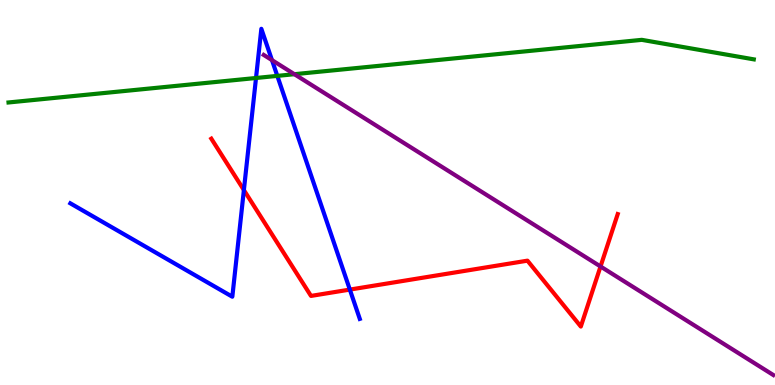[{'lines': ['blue', 'red'], 'intersections': [{'x': 3.15, 'y': 5.06}, {'x': 4.51, 'y': 2.48}]}, {'lines': ['green', 'red'], 'intersections': []}, {'lines': ['purple', 'red'], 'intersections': [{'x': 7.75, 'y': 3.08}]}, {'lines': ['blue', 'green'], 'intersections': [{'x': 3.3, 'y': 7.97}, {'x': 3.58, 'y': 8.03}]}, {'lines': ['blue', 'purple'], 'intersections': [{'x': 3.51, 'y': 8.44}]}, {'lines': ['green', 'purple'], 'intersections': [{'x': 3.8, 'y': 8.07}]}]